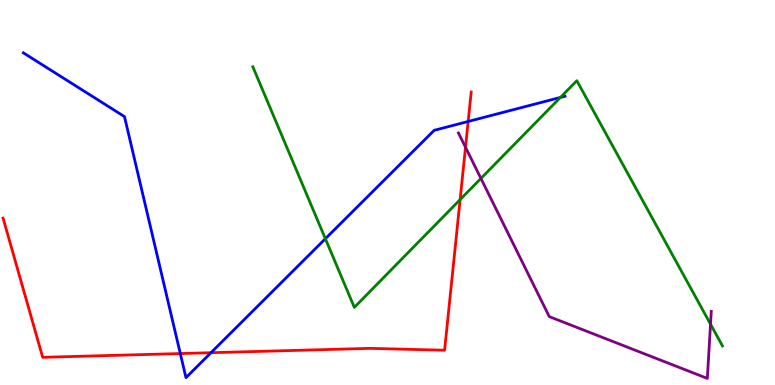[{'lines': ['blue', 'red'], 'intersections': [{'x': 2.33, 'y': 0.817}, {'x': 2.72, 'y': 0.839}, {'x': 6.04, 'y': 6.84}]}, {'lines': ['green', 'red'], 'intersections': [{'x': 5.94, 'y': 4.81}]}, {'lines': ['purple', 'red'], 'intersections': [{'x': 6.01, 'y': 6.18}]}, {'lines': ['blue', 'green'], 'intersections': [{'x': 4.2, 'y': 3.8}, {'x': 7.23, 'y': 7.47}]}, {'lines': ['blue', 'purple'], 'intersections': []}, {'lines': ['green', 'purple'], 'intersections': [{'x': 6.21, 'y': 5.37}, {'x': 9.17, 'y': 1.58}]}]